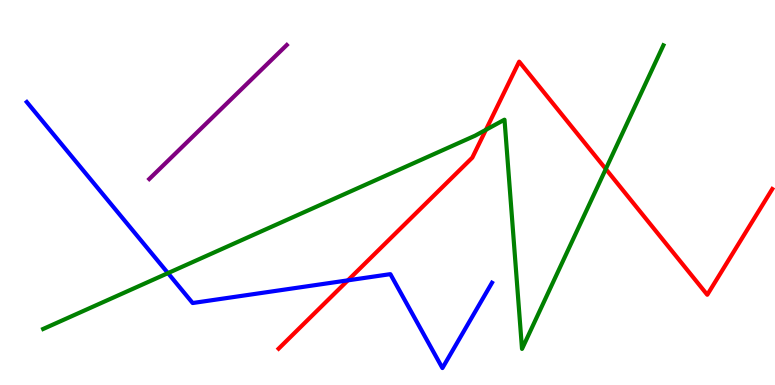[{'lines': ['blue', 'red'], 'intersections': [{'x': 4.49, 'y': 2.72}]}, {'lines': ['green', 'red'], 'intersections': [{'x': 6.27, 'y': 6.63}, {'x': 7.82, 'y': 5.61}]}, {'lines': ['purple', 'red'], 'intersections': []}, {'lines': ['blue', 'green'], 'intersections': [{'x': 2.17, 'y': 2.91}]}, {'lines': ['blue', 'purple'], 'intersections': []}, {'lines': ['green', 'purple'], 'intersections': []}]